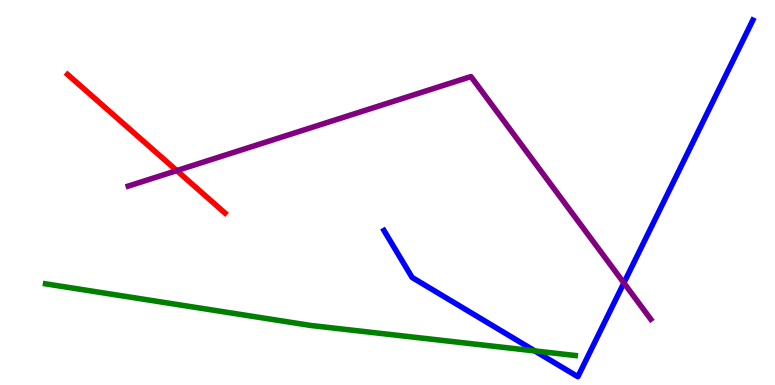[{'lines': ['blue', 'red'], 'intersections': []}, {'lines': ['green', 'red'], 'intersections': []}, {'lines': ['purple', 'red'], 'intersections': [{'x': 2.28, 'y': 5.57}]}, {'lines': ['blue', 'green'], 'intersections': [{'x': 6.9, 'y': 0.885}]}, {'lines': ['blue', 'purple'], 'intersections': [{'x': 8.05, 'y': 2.65}]}, {'lines': ['green', 'purple'], 'intersections': []}]